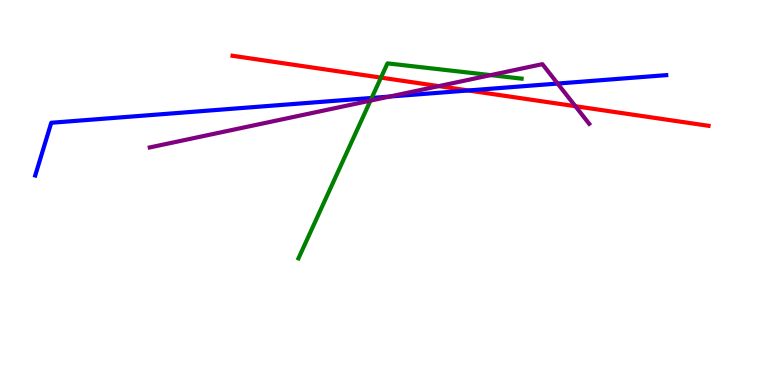[{'lines': ['blue', 'red'], 'intersections': [{'x': 6.04, 'y': 7.65}]}, {'lines': ['green', 'red'], 'intersections': [{'x': 4.92, 'y': 7.98}]}, {'lines': ['purple', 'red'], 'intersections': [{'x': 5.66, 'y': 7.76}, {'x': 7.42, 'y': 7.24}]}, {'lines': ['blue', 'green'], 'intersections': [{'x': 4.8, 'y': 7.46}]}, {'lines': ['blue', 'purple'], 'intersections': [{'x': 5.03, 'y': 7.49}, {'x': 7.2, 'y': 7.83}]}, {'lines': ['green', 'purple'], 'intersections': [{'x': 4.78, 'y': 7.39}, {'x': 6.33, 'y': 8.05}]}]